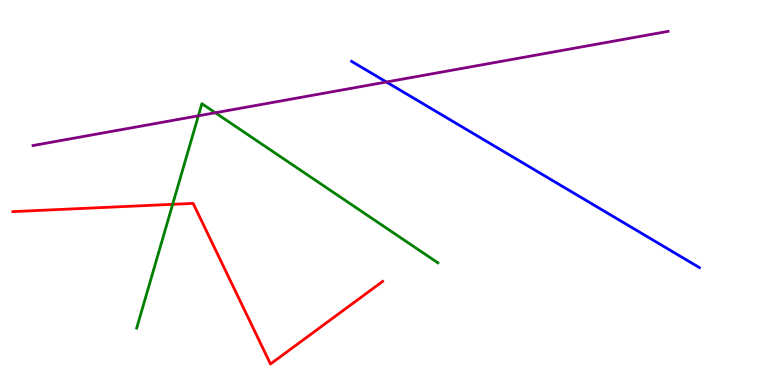[{'lines': ['blue', 'red'], 'intersections': []}, {'lines': ['green', 'red'], 'intersections': [{'x': 2.23, 'y': 4.69}]}, {'lines': ['purple', 'red'], 'intersections': []}, {'lines': ['blue', 'green'], 'intersections': []}, {'lines': ['blue', 'purple'], 'intersections': [{'x': 4.99, 'y': 7.87}]}, {'lines': ['green', 'purple'], 'intersections': [{'x': 2.56, 'y': 6.99}, {'x': 2.78, 'y': 7.07}]}]